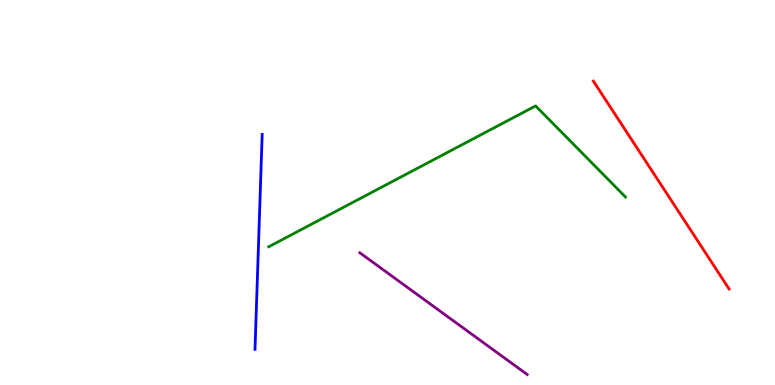[{'lines': ['blue', 'red'], 'intersections': []}, {'lines': ['green', 'red'], 'intersections': []}, {'lines': ['purple', 'red'], 'intersections': []}, {'lines': ['blue', 'green'], 'intersections': []}, {'lines': ['blue', 'purple'], 'intersections': []}, {'lines': ['green', 'purple'], 'intersections': []}]